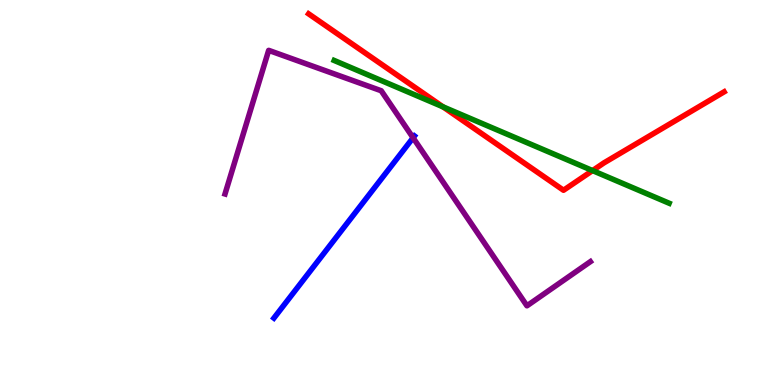[{'lines': ['blue', 'red'], 'intersections': []}, {'lines': ['green', 'red'], 'intersections': [{'x': 5.72, 'y': 7.23}, {'x': 7.65, 'y': 5.57}]}, {'lines': ['purple', 'red'], 'intersections': []}, {'lines': ['blue', 'green'], 'intersections': []}, {'lines': ['blue', 'purple'], 'intersections': [{'x': 5.33, 'y': 6.42}]}, {'lines': ['green', 'purple'], 'intersections': []}]